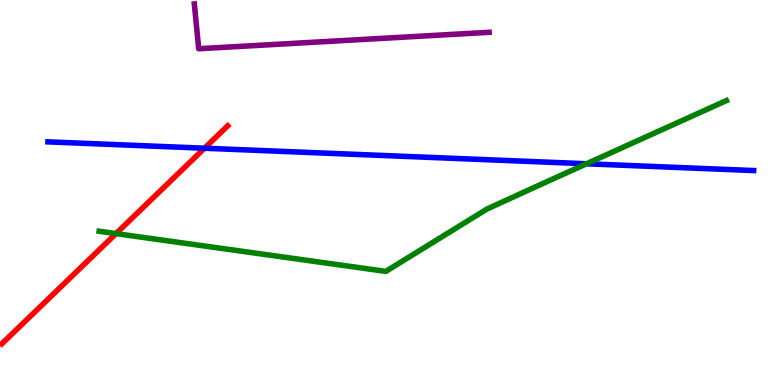[{'lines': ['blue', 'red'], 'intersections': [{'x': 2.64, 'y': 6.15}]}, {'lines': ['green', 'red'], 'intersections': [{'x': 1.5, 'y': 3.93}]}, {'lines': ['purple', 'red'], 'intersections': []}, {'lines': ['blue', 'green'], 'intersections': [{'x': 7.57, 'y': 5.75}]}, {'lines': ['blue', 'purple'], 'intersections': []}, {'lines': ['green', 'purple'], 'intersections': []}]